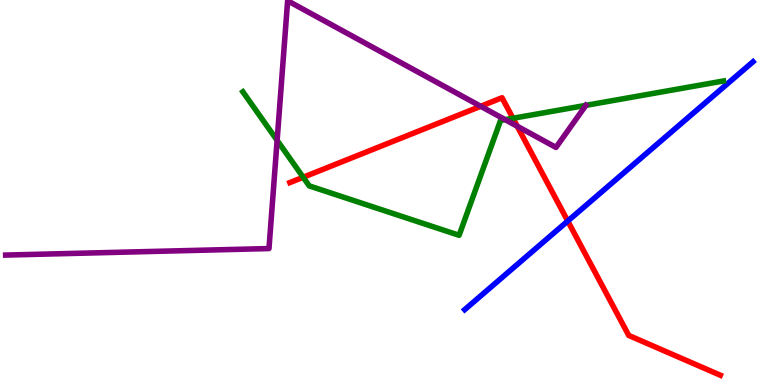[{'lines': ['blue', 'red'], 'intersections': [{'x': 7.33, 'y': 4.26}]}, {'lines': ['green', 'red'], 'intersections': [{'x': 3.91, 'y': 5.4}, {'x': 6.62, 'y': 6.93}]}, {'lines': ['purple', 'red'], 'intersections': [{'x': 6.2, 'y': 7.24}, {'x': 6.67, 'y': 6.72}]}, {'lines': ['blue', 'green'], 'intersections': []}, {'lines': ['blue', 'purple'], 'intersections': []}, {'lines': ['green', 'purple'], 'intersections': [{'x': 3.58, 'y': 6.35}, {'x': 6.52, 'y': 6.89}, {'x': 7.56, 'y': 7.26}]}]